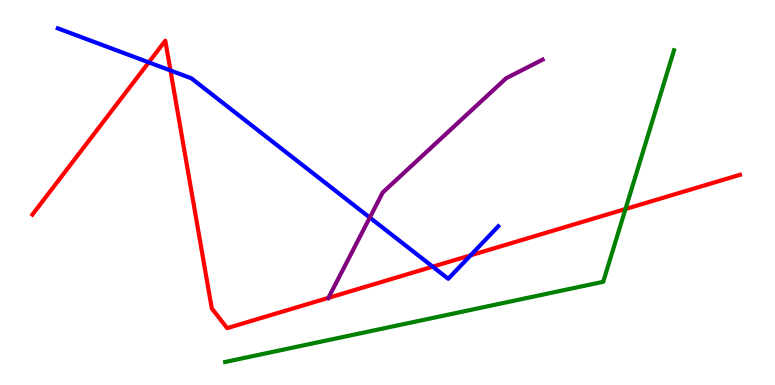[{'lines': ['blue', 'red'], 'intersections': [{'x': 1.92, 'y': 8.38}, {'x': 2.2, 'y': 8.17}, {'x': 5.58, 'y': 3.07}, {'x': 6.07, 'y': 3.37}]}, {'lines': ['green', 'red'], 'intersections': [{'x': 8.07, 'y': 4.57}]}, {'lines': ['purple', 'red'], 'intersections': [{'x': 4.24, 'y': 2.26}]}, {'lines': ['blue', 'green'], 'intersections': []}, {'lines': ['blue', 'purple'], 'intersections': [{'x': 4.77, 'y': 4.35}]}, {'lines': ['green', 'purple'], 'intersections': []}]